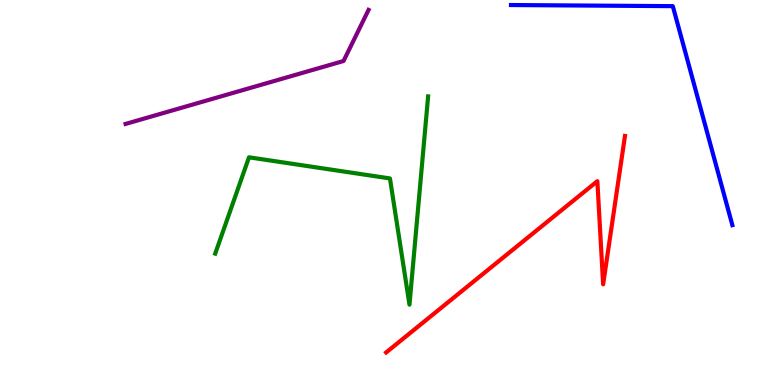[{'lines': ['blue', 'red'], 'intersections': []}, {'lines': ['green', 'red'], 'intersections': []}, {'lines': ['purple', 'red'], 'intersections': []}, {'lines': ['blue', 'green'], 'intersections': []}, {'lines': ['blue', 'purple'], 'intersections': []}, {'lines': ['green', 'purple'], 'intersections': []}]